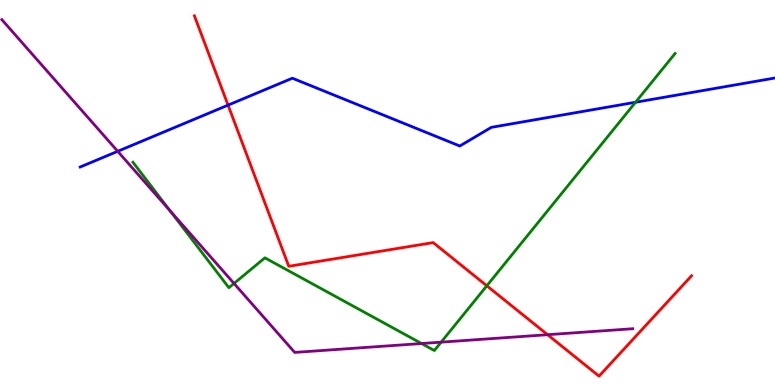[{'lines': ['blue', 'red'], 'intersections': [{'x': 2.94, 'y': 7.27}]}, {'lines': ['green', 'red'], 'intersections': [{'x': 6.28, 'y': 2.58}]}, {'lines': ['purple', 'red'], 'intersections': [{'x': 7.07, 'y': 1.31}]}, {'lines': ['blue', 'green'], 'intersections': [{'x': 8.2, 'y': 7.34}]}, {'lines': ['blue', 'purple'], 'intersections': [{'x': 1.52, 'y': 6.07}]}, {'lines': ['green', 'purple'], 'intersections': [{'x': 2.19, 'y': 4.53}, {'x': 3.02, 'y': 2.64}, {'x': 5.44, 'y': 1.08}, {'x': 5.69, 'y': 1.11}]}]